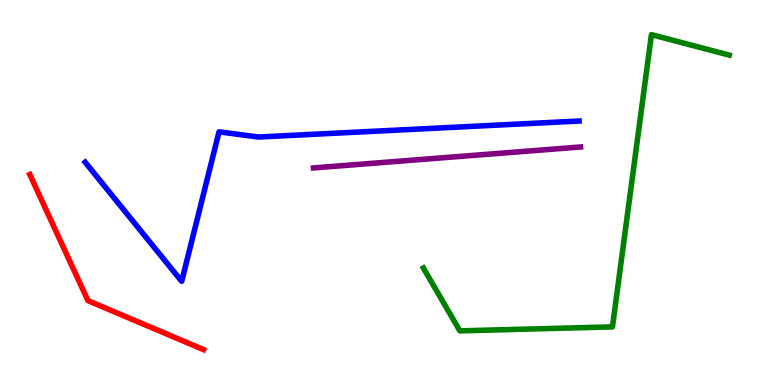[{'lines': ['blue', 'red'], 'intersections': []}, {'lines': ['green', 'red'], 'intersections': []}, {'lines': ['purple', 'red'], 'intersections': []}, {'lines': ['blue', 'green'], 'intersections': []}, {'lines': ['blue', 'purple'], 'intersections': []}, {'lines': ['green', 'purple'], 'intersections': []}]